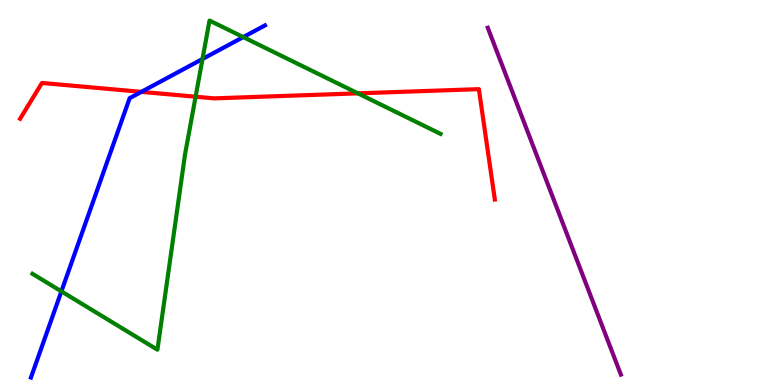[{'lines': ['blue', 'red'], 'intersections': [{'x': 1.82, 'y': 7.61}]}, {'lines': ['green', 'red'], 'intersections': [{'x': 2.52, 'y': 7.49}, {'x': 4.62, 'y': 7.58}]}, {'lines': ['purple', 'red'], 'intersections': []}, {'lines': ['blue', 'green'], 'intersections': [{'x': 0.792, 'y': 2.43}, {'x': 2.61, 'y': 8.47}, {'x': 3.14, 'y': 9.04}]}, {'lines': ['blue', 'purple'], 'intersections': []}, {'lines': ['green', 'purple'], 'intersections': []}]